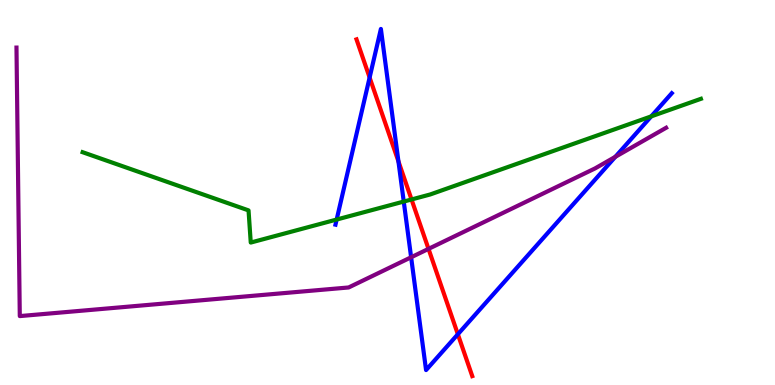[{'lines': ['blue', 'red'], 'intersections': [{'x': 4.77, 'y': 7.99}, {'x': 5.14, 'y': 5.81}, {'x': 5.91, 'y': 1.32}]}, {'lines': ['green', 'red'], 'intersections': [{'x': 5.31, 'y': 4.82}]}, {'lines': ['purple', 'red'], 'intersections': [{'x': 5.53, 'y': 3.54}]}, {'lines': ['blue', 'green'], 'intersections': [{'x': 4.34, 'y': 4.3}, {'x': 5.21, 'y': 4.76}, {'x': 8.4, 'y': 6.98}]}, {'lines': ['blue', 'purple'], 'intersections': [{'x': 5.3, 'y': 3.32}, {'x': 7.94, 'y': 5.93}]}, {'lines': ['green', 'purple'], 'intersections': []}]